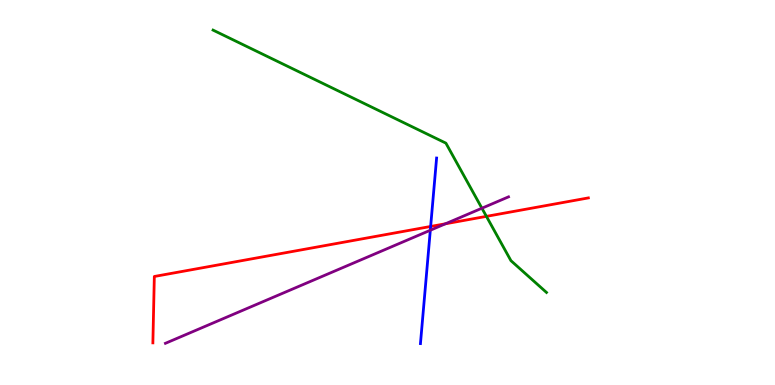[{'lines': ['blue', 'red'], 'intersections': [{'x': 5.56, 'y': 4.12}]}, {'lines': ['green', 'red'], 'intersections': [{'x': 6.28, 'y': 4.38}]}, {'lines': ['purple', 'red'], 'intersections': [{'x': 5.75, 'y': 4.19}]}, {'lines': ['blue', 'green'], 'intersections': []}, {'lines': ['blue', 'purple'], 'intersections': [{'x': 5.55, 'y': 4.02}]}, {'lines': ['green', 'purple'], 'intersections': [{'x': 6.22, 'y': 4.59}]}]